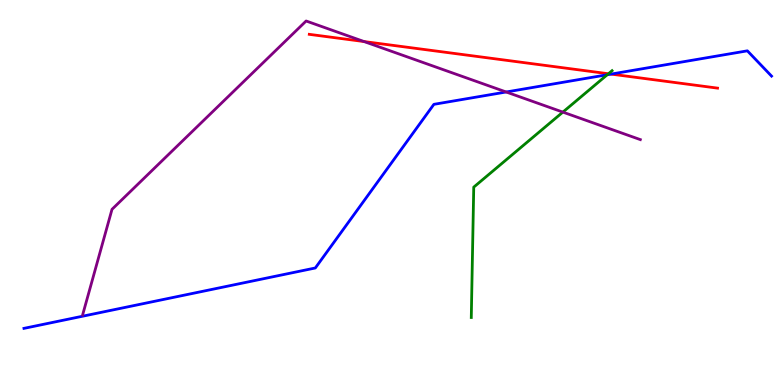[{'lines': ['blue', 'red'], 'intersections': [{'x': 7.88, 'y': 8.08}]}, {'lines': ['green', 'red'], 'intersections': [{'x': 7.85, 'y': 8.08}]}, {'lines': ['purple', 'red'], 'intersections': [{'x': 4.7, 'y': 8.92}]}, {'lines': ['blue', 'green'], 'intersections': [{'x': 7.84, 'y': 8.06}]}, {'lines': ['blue', 'purple'], 'intersections': [{'x': 6.53, 'y': 7.61}]}, {'lines': ['green', 'purple'], 'intersections': [{'x': 7.26, 'y': 7.09}]}]